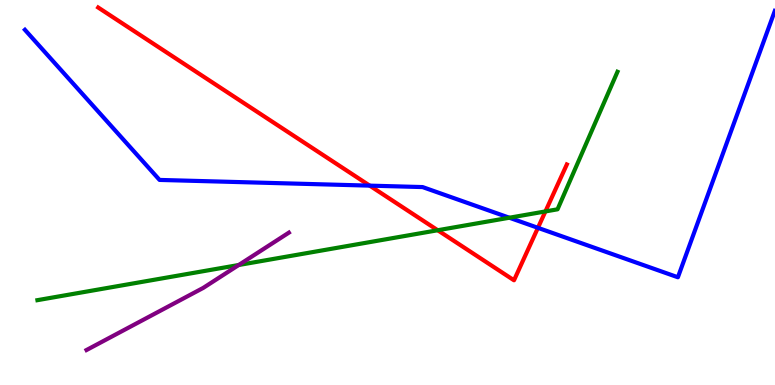[{'lines': ['blue', 'red'], 'intersections': [{'x': 4.77, 'y': 5.18}, {'x': 6.94, 'y': 4.08}]}, {'lines': ['green', 'red'], 'intersections': [{'x': 5.65, 'y': 4.02}, {'x': 7.04, 'y': 4.51}]}, {'lines': ['purple', 'red'], 'intersections': []}, {'lines': ['blue', 'green'], 'intersections': [{'x': 6.57, 'y': 4.34}]}, {'lines': ['blue', 'purple'], 'intersections': []}, {'lines': ['green', 'purple'], 'intersections': [{'x': 3.08, 'y': 3.12}]}]